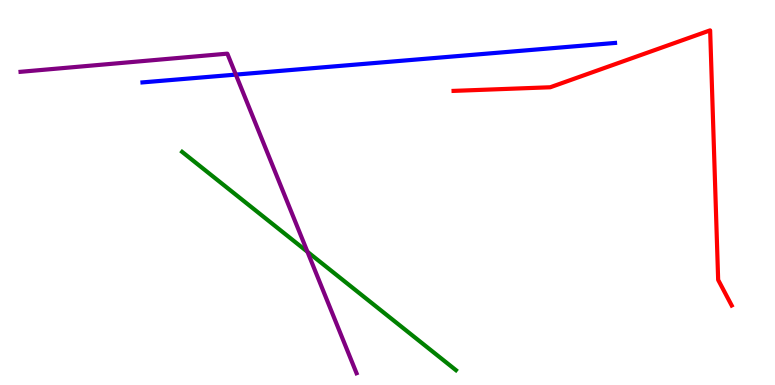[{'lines': ['blue', 'red'], 'intersections': []}, {'lines': ['green', 'red'], 'intersections': []}, {'lines': ['purple', 'red'], 'intersections': []}, {'lines': ['blue', 'green'], 'intersections': []}, {'lines': ['blue', 'purple'], 'intersections': [{'x': 3.04, 'y': 8.06}]}, {'lines': ['green', 'purple'], 'intersections': [{'x': 3.97, 'y': 3.46}]}]